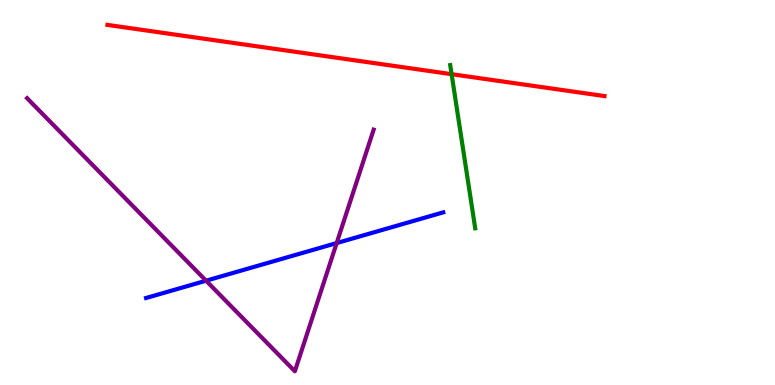[{'lines': ['blue', 'red'], 'intersections': []}, {'lines': ['green', 'red'], 'intersections': [{'x': 5.83, 'y': 8.07}]}, {'lines': ['purple', 'red'], 'intersections': []}, {'lines': ['blue', 'green'], 'intersections': []}, {'lines': ['blue', 'purple'], 'intersections': [{'x': 2.66, 'y': 2.71}, {'x': 4.34, 'y': 3.69}]}, {'lines': ['green', 'purple'], 'intersections': []}]